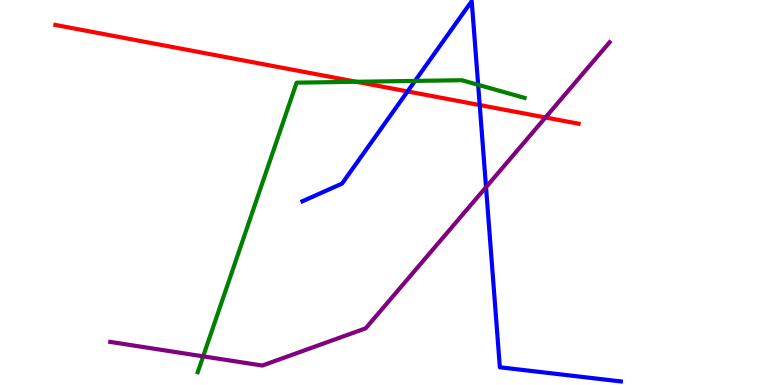[{'lines': ['blue', 'red'], 'intersections': [{'x': 5.26, 'y': 7.63}, {'x': 6.19, 'y': 7.27}]}, {'lines': ['green', 'red'], 'intersections': [{'x': 4.6, 'y': 7.88}]}, {'lines': ['purple', 'red'], 'intersections': [{'x': 7.04, 'y': 6.95}]}, {'lines': ['blue', 'green'], 'intersections': [{'x': 5.36, 'y': 7.9}, {'x': 6.17, 'y': 7.8}]}, {'lines': ['blue', 'purple'], 'intersections': [{'x': 6.27, 'y': 5.14}]}, {'lines': ['green', 'purple'], 'intersections': [{'x': 2.62, 'y': 0.744}]}]